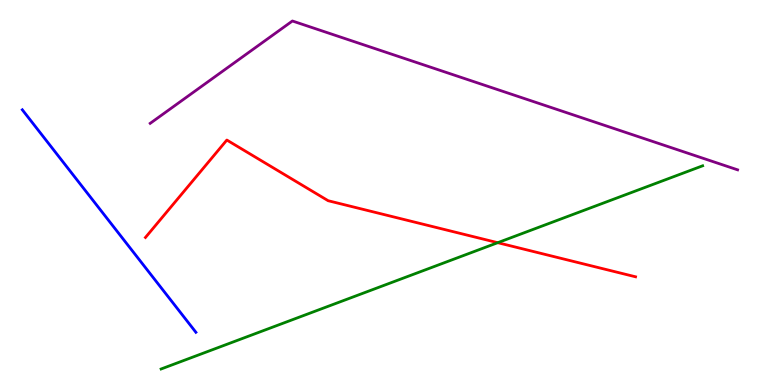[{'lines': ['blue', 'red'], 'intersections': []}, {'lines': ['green', 'red'], 'intersections': [{'x': 6.42, 'y': 3.7}]}, {'lines': ['purple', 'red'], 'intersections': []}, {'lines': ['blue', 'green'], 'intersections': []}, {'lines': ['blue', 'purple'], 'intersections': []}, {'lines': ['green', 'purple'], 'intersections': []}]